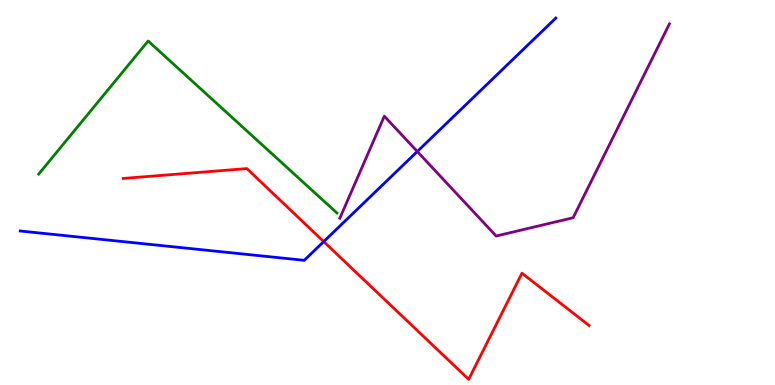[{'lines': ['blue', 'red'], 'intersections': [{'x': 4.18, 'y': 3.72}]}, {'lines': ['green', 'red'], 'intersections': []}, {'lines': ['purple', 'red'], 'intersections': []}, {'lines': ['blue', 'green'], 'intersections': []}, {'lines': ['blue', 'purple'], 'intersections': [{'x': 5.38, 'y': 6.07}]}, {'lines': ['green', 'purple'], 'intersections': []}]